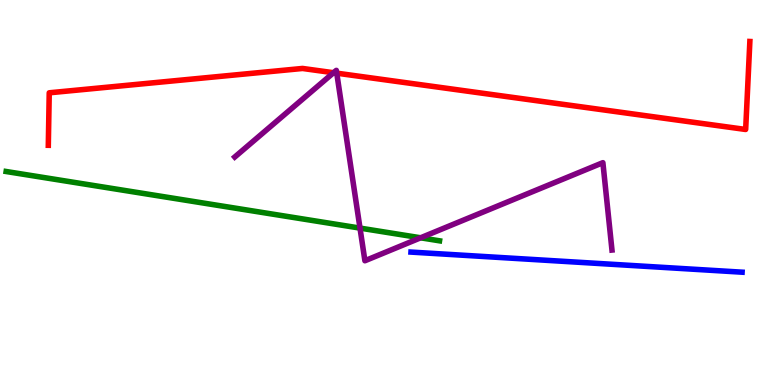[{'lines': ['blue', 'red'], 'intersections': []}, {'lines': ['green', 'red'], 'intersections': []}, {'lines': ['purple', 'red'], 'intersections': [{'x': 4.3, 'y': 8.11}, {'x': 4.35, 'y': 8.1}]}, {'lines': ['blue', 'green'], 'intersections': []}, {'lines': ['blue', 'purple'], 'intersections': []}, {'lines': ['green', 'purple'], 'intersections': [{'x': 4.65, 'y': 4.08}, {'x': 5.43, 'y': 3.82}]}]